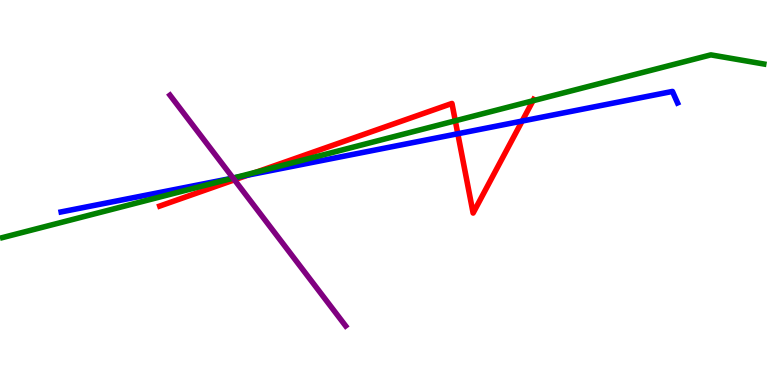[{'lines': ['blue', 'red'], 'intersections': [{'x': 3.2, 'y': 5.45}, {'x': 5.91, 'y': 6.53}, {'x': 6.74, 'y': 6.86}]}, {'lines': ['green', 'red'], 'intersections': [{'x': 3.31, 'y': 5.53}, {'x': 5.87, 'y': 6.86}, {'x': 6.88, 'y': 7.38}]}, {'lines': ['purple', 'red'], 'intersections': [{'x': 3.02, 'y': 5.33}]}, {'lines': ['blue', 'green'], 'intersections': [{'x': 3.02, 'y': 5.38}]}, {'lines': ['blue', 'purple'], 'intersections': [{'x': 3.01, 'y': 5.38}]}, {'lines': ['green', 'purple'], 'intersections': [{'x': 3.01, 'y': 5.37}]}]